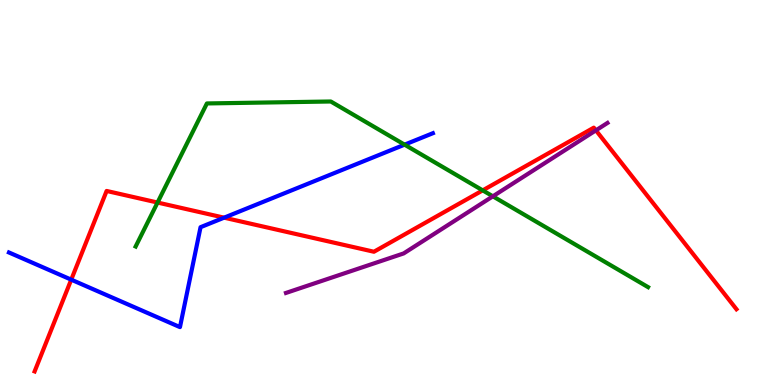[{'lines': ['blue', 'red'], 'intersections': [{'x': 0.919, 'y': 2.74}, {'x': 2.89, 'y': 4.35}]}, {'lines': ['green', 'red'], 'intersections': [{'x': 2.03, 'y': 4.74}, {'x': 6.23, 'y': 5.06}]}, {'lines': ['purple', 'red'], 'intersections': [{'x': 7.69, 'y': 6.61}]}, {'lines': ['blue', 'green'], 'intersections': [{'x': 5.22, 'y': 6.24}]}, {'lines': ['blue', 'purple'], 'intersections': []}, {'lines': ['green', 'purple'], 'intersections': [{'x': 6.36, 'y': 4.9}]}]